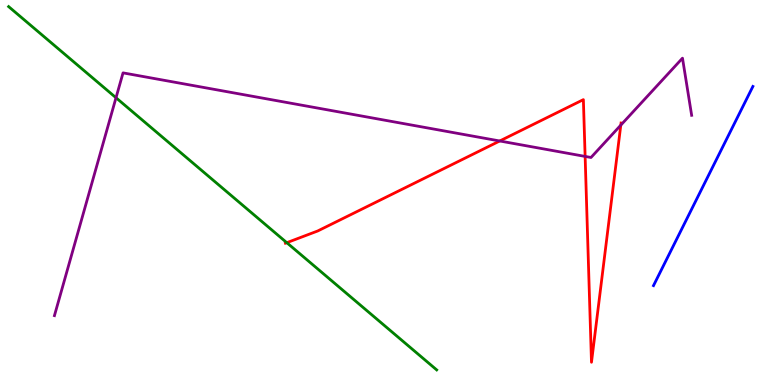[{'lines': ['blue', 'red'], 'intersections': []}, {'lines': ['green', 'red'], 'intersections': [{'x': 3.7, 'y': 3.7}]}, {'lines': ['purple', 'red'], 'intersections': [{'x': 6.45, 'y': 6.34}, {'x': 7.55, 'y': 5.94}, {'x': 8.01, 'y': 6.75}]}, {'lines': ['blue', 'green'], 'intersections': []}, {'lines': ['blue', 'purple'], 'intersections': []}, {'lines': ['green', 'purple'], 'intersections': [{'x': 1.5, 'y': 7.46}]}]